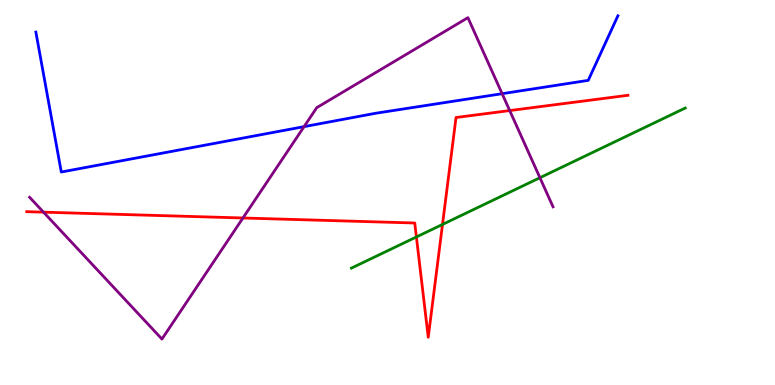[{'lines': ['blue', 'red'], 'intersections': []}, {'lines': ['green', 'red'], 'intersections': [{'x': 5.37, 'y': 3.85}, {'x': 5.71, 'y': 4.17}]}, {'lines': ['purple', 'red'], 'intersections': [{'x': 0.561, 'y': 4.49}, {'x': 3.13, 'y': 4.34}, {'x': 6.58, 'y': 7.13}]}, {'lines': ['blue', 'green'], 'intersections': []}, {'lines': ['blue', 'purple'], 'intersections': [{'x': 3.92, 'y': 6.71}, {'x': 6.48, 'y': 7.57}]}, {'lines': ['green', 'purple'], 'intersections': [{'x': 6.97, 'y': 5.38}]}]